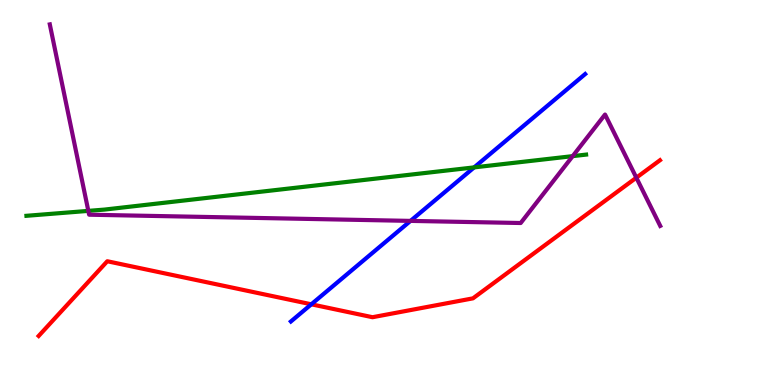[{'lines': ['blue', 'red'], 'intersections': [{'x': 4.02, 'y': 2.1}]}, {'lines': ['green', 'red'], 'intersections': []}, {'lines': ['purple', 'red'], 'intersections': [{'x': 8.21, 'y': 5.38}]}, {'lines': ['blue', 'green'], 'intersections': [{'x': 6.12, 'y': 5.65}]}, {'lines': ['blue', 'purple'], 'intersections': [{'x': 5.3, 'y': 4.26}]}, {'lines': ['green', 'purple'], 'intersections': [{'x': 1.14, 'y': 4.52}, {'x': 7.39, 'y': 5.94}]}]